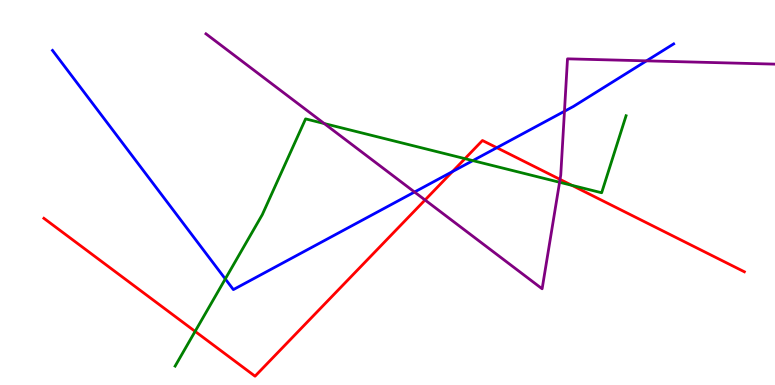[{'lines': ['blue', 'red'], 'intersections': [{'x': 5.84, 'y': 5.54}, {'x': 6.41, 'y': 6.16}]}, {'lines': ['green', 'red'], 'intersections': [{'x': 2.52, 'y': 1.39}, {'x': 6.0, 'y': 5.88}, {'x': 7.38, 'y': 5.19}]}, {'lines': ['purple', 'red'], 'intersections': [{'x': 5.48, 'y': 4.81}, {'x': 7.23, 'y': 5.34}]}, {'lines': ['blue', 'green'], 'intersections': [{'x': 2.91, 'y': 2.75}, {'x': 6.1, 'y': 5.83}]}, {'lines': ['blue', 'purple'], 'intersections': [{'x': 5.35, 'y': 5.01}, {'x': 7.28, 'y': 7.11}, {'x': 8.34, 'y': 8.42}]}, {'lines': ['green', 'purple'], 'intersections': [{'x': 4.18, 'y': 6.79}, {'x': 7.22, 'y': 5.27}]}]